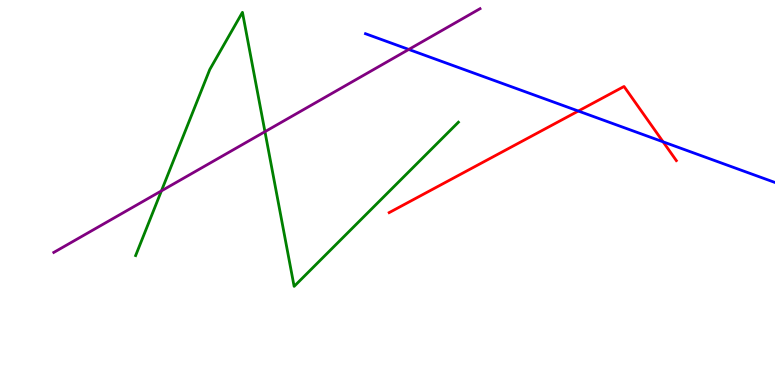[{'lines': ['blue', 'red'], 'intersections': [{'x': 7.46, 'y': 7.12}, {'x': 8.56, 'y': 6.32}]}, {'lines': ['green', 'red'], 'intersections': []}, {'lines': ['purple', 'red'], 'intersections': []}, {'lines': ['blue', 'green'], 'intersections': []}, {'lines': ['blue', 'purple'], 'intersections': [{'x': 5.27, 'y': 8.72}]}, {'lines': ['green', 'purple'], 'intersections': [{'x': 2.08, 'y': 5.04}, {'x': 3.42, 'y': 6.58}]}]